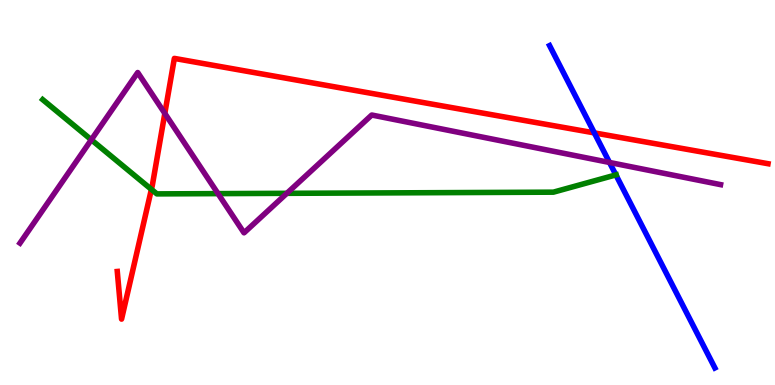[{'lines': ['blue', 'red'], 'intersections': [{'x': 7.67, 'y': 6.55}]}, {'lines': ['green', 'red'], 'intersections': [{'x': 1.95, 'y': 5.08}]}, {'lines': ['purple', 'red'], 'intersections': [{'x': 2.13, 'y': 7.05}]}, {'lines': ['blue', 'green'], 'intersections': [{'x': 7.95, 'y': 5.46}]}, {'lines': ['blue', 'purple'], 'intersections': [{'x': 7.86, 'y': 5.78}]}, {'lines': ['green', 'purple'], 'intersections': [{'x': 1.18, 'y': 6.37}, {'x': 2.81, 'y': 4.97}, {'x': 3.7, 'y': 4.98}]}]